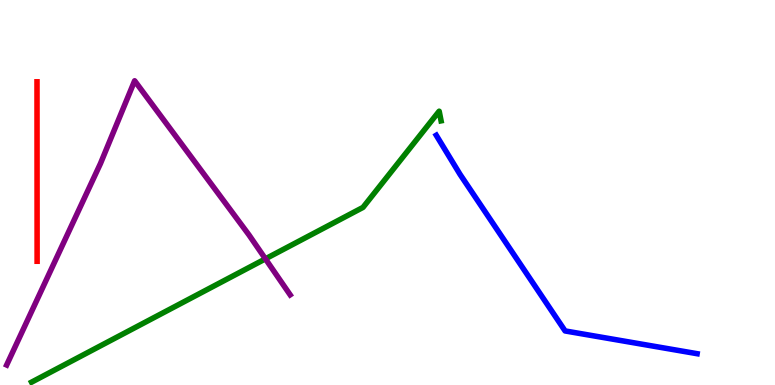[{'lines': ['blue', 'red'], 'intersections': []}, {'lines': ['green', 'red'], 'intersections': []}, {'lines': ['purple', 'red'], 'intersections': []}, {'lines': ['blue', 'green'], 'intersections': []}, {'lines': ['blue', 'purple'], 'intersections': []}, {'lines': ['green', 'purple'], 'intersections': [{'x': 3.42, 'y': 3.28}]}]